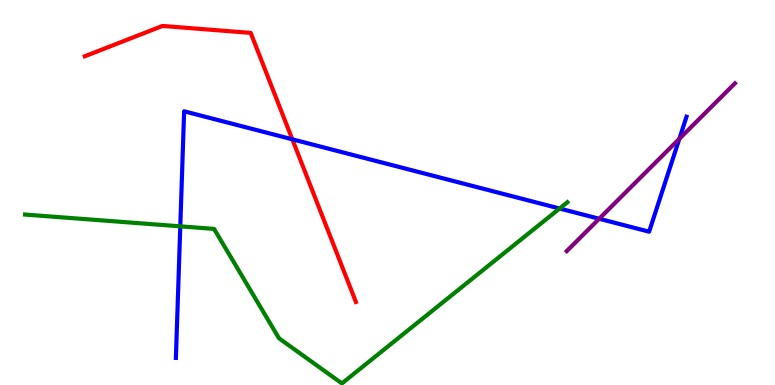[{'lines': ['blue', 'red'], 'intersections': [{'x': 3.77, 'y': 6.38}]}, {'lines': ['green', 'red'], 'intersections': []}, {'lines': ['purple', 'red'], 'intersections': []}, {'lines': ['blue', 'green'], 'intersections': [{'x': 2.33, 'y': 4.12}, {'x': 7.22, 'y': 4.58}]}, {'lines': ['blue', 'purple'], 'intersections': [{'x': 7.73, 'y': 4.32}, {'x': 8.77, 'y': 6.39}]}, {'lines': ['green', 'purple'], 'intersections': []}]